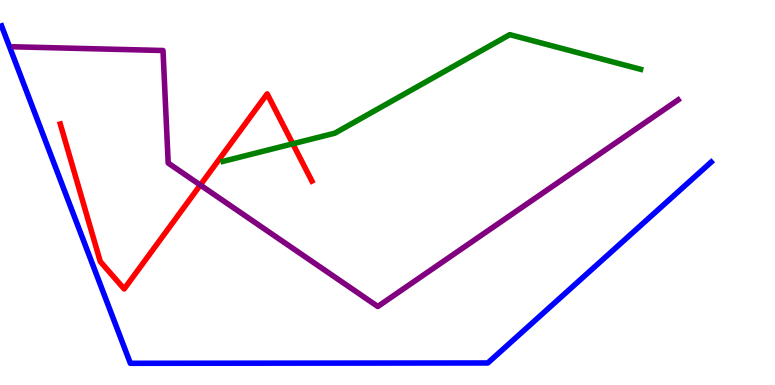[{'lines': ['blue', 'red'], 'intersections': []}, {'lines': ['green', 'red'], 'intersections': [{'x': 3.78, 'y': 6.27}]}, {'lines': ['purple', 'red'], 'intersections': [{'x': 2.58, 'y': 5.19}]}, {'lines': ['blue', 'green'], 'intersections': []}, {'lines': ['blue', 'purple'], 'intersections': []}, {'lines': ['green', 'purple'], 'intersections': []}]